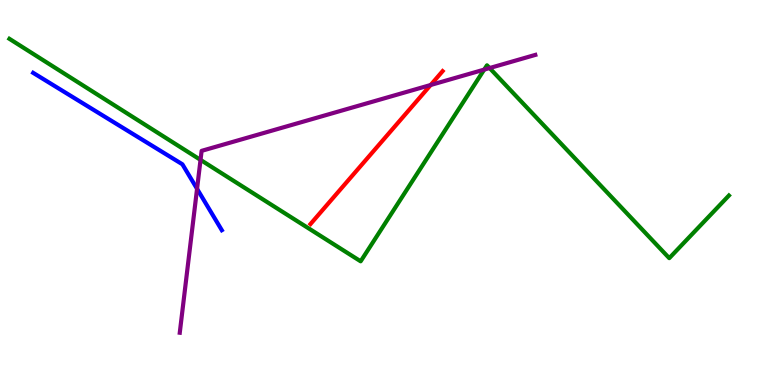[{'lines': ['blue', 'red'], 'intersections': []}, {'lines': ['green', 'red'], 'intersections': []}, {'lines': ['purple', 'red'], 'intersections': [{'x': 5.56, 'y': 7.79}]}, {'lines': ['blue', 'green'], 'intersections': []}, {'lines': ['blue', 'purple'], 'intersections': [{'x': 2.54, 'y': 5.1}]}, {'lines': ['green', 'purple'], 'intersections': [{'x': 2.59, 'y': 5.85}, {'x': 6.25, 'y': 8.19}, {'x': 6.32, 'y': 8.23}]}]